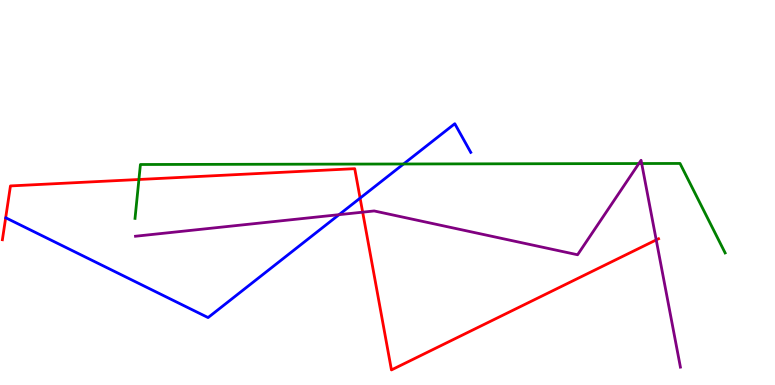[{'lines': ['blue', 'red'], 'intersections': [{'x': 4.65, 'y': 4.85}]}, {'lines': ['green', 'red'], 'intersections': [{'x': 1.79, 'y': 5.34}]}, {'lines': ['purple', 'red'], 'intersections': [{'x': 4.68, 'y': 4.49}, {'x': 8.47, 'y': 3.77}]}, {'lines': ['blue', 'green'], 'intersections': [{'x': 5.21, 'y': 5.74}]}, {'lines': ['blue', 'purple'], 'intersections': [{'x': 4.37, 'y': 4.42}]}, {'lines': ['green', 'purple'], 'intersections': [{'x': 8.24, 'y': 5.75}, {'x': 8.28, 'y': 5.75}]}]